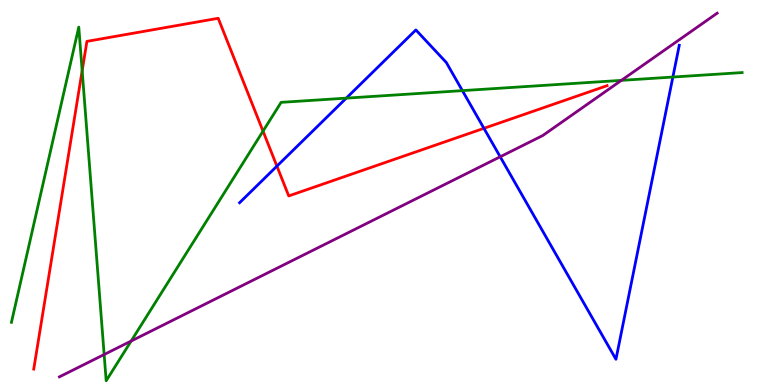[{'lines': ['blue', 'red'], 'intersections': [{'x': 3.57, 'y': 5.68}, {'x': 6.24, 'y': 6.67}]}, {'lines': ['green', 'red'], 'intersections': [{'x': 1.06, 'y': 8.16}, {'x': 3.39, 'y': 6.59}]}, {'lines': ['purple', 'red'], 'intersections': []}, {'lines': ['blue', 'green'], 'intersections': [{'x': 4.47, 'y': 7.45}, {'x': 5.97, 'y': 7.65}, {'x': 8.68, 'y': 8.0}]}, {'lines': ['blue', 'purple'], 'intersections': [{'x': 6.45, 'y': 5.93}]}, {'lines': ['green', 'purple'], 'intersections': [{'x': 1.34, 'y': 0.792}, {'x': 1.69, 'y': 1.14}, {'x': 8.02, 'y': 7.91}]}]